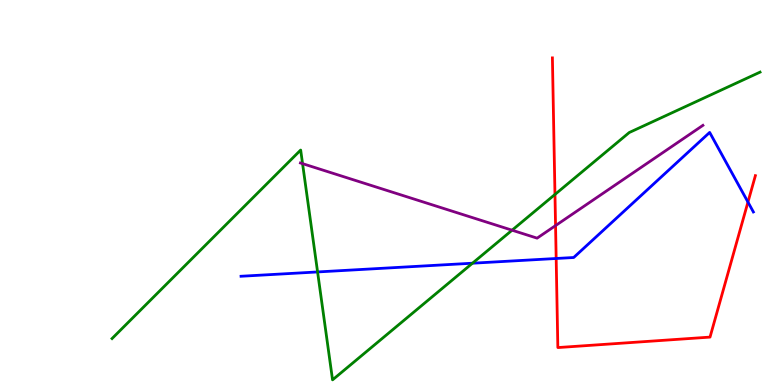[{'lines': ['blue', 'red'], 'intersections': [{'x': 7.18, 'y': 3.29}, {'x': 9.65, 'y': 4.75}]}, {'lines': ['green', 'red'], 'intersections': [{'x': 7.16, 'y': 4.95}]}, {'lines': ['purple', 'red'], 'intersections': [{'x': 7.17, 'y': 4.14}]}, {'lines': ['blue', 'green'], 'intersections': [{'x': 4.1, 'y': 2.94}, {'x': 6.1, 'y': 3.16}]}, {'lines': ['blue', 'purple'], 'intersections': []}, {'lines': ['green', 'purple'], 'intersections': [{'x': 3.9, 'y': 5.75}, {'x': 6.61, 'y': 4.02}]}]